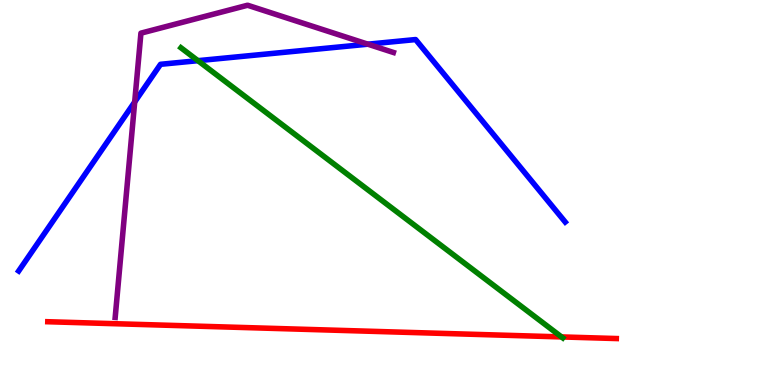[{'lines': ['blue', 'red'], 'intersections': []}, {'lines': ['green', 'red'], 'intersections': [{'x': 7.25, 'y': 1.25}]}, {'lines': ['purple', 'red'], 'intersections': []}, {'lines': ['blue', 'green'], 'intersections': [{'x': 2.55, 'y': 8.42}]}, {'lines': ['blue', 'purple'], 'intersections': [{'x': 1.74, 'y': 7.35}, {'x': 4.75, 'y': 8.85}]}, {'lines': ['green', 'purple'], 'intersections': []}]